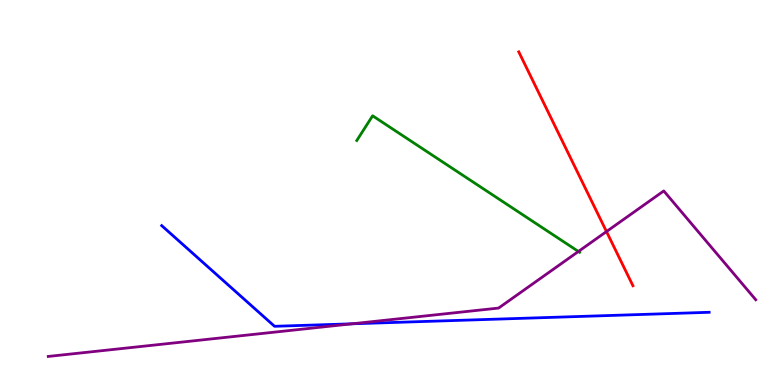[{'lines': ['blue', 'red'], 'intersections': []}, {'lines': ['green', 'red'], 'intersections': []}, {'lines': ['purple', 'red'], 'intersections': [{'x': 7.83, 'y': 3.99}]}, {'lines': ['blue', 'green'], 'intersections': []}, {'lines': ['blue', 'purple'], 'intersections': [{'x': 4.54, 'y': 1.59}]}, {'lines': ['green', 'purple'], 'intersections': [{'x': 7.46, 'y': 3.47}]}]